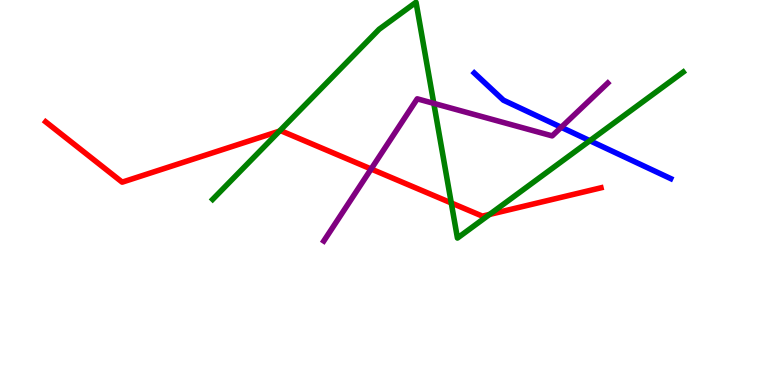[{'lines': ['blue', 'red'], 'intersections': []}, {'lines': ['green', 'red'], 'intersections': [{'x': 3.61, 'y': 6.59}, {'x': 5.82, 'y': 4.73}, {'x': 6.32, 'y': 4.43}]}, {'lines': ['purple', 'red'], 'intersections': [{'x': 4.79, 'y': 5.61}]}, {'lines': ['blue', 'green'], 'intersections': [{'x': 7.61, 'y': 6.35}]}, {'lines': ['blue', 'purple'], 'intersections': [{'x': 7.24, 'y': 6.69}]}, {'lines': ['green', 'purple'], 'intersections': [{'x': 5.6, 'y': 7.31}]}]